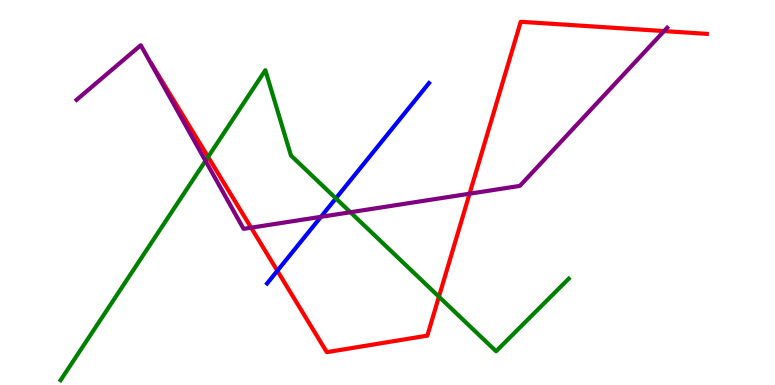[{'lines': ['blue', 'red'], 'intersections': [{'x': 3.58, 'y': 2.97}]}, {'lines': ['green', 'red'], 'intersections': [{'x': 2.69, 'y': 5.92}, {'x': 5.66, 'y': 2.29}]}, {'lines': ['purple', 'red'], 'intersections': [{'x': 3.24, 'y': 4.09}, {'x': 6.06, 'y': 4.97}, {'x': 8.57, 'y': 9.19}]}, {'lines': ['blue', 'green'], 'intersections': [{'x': 4.33, 'y': 4.85}]}, {'lines': ['blue', 'purple'], 'intersections': [{'x': 4.14, 'y': 4.37}]}, {'lines': ['green', 'purple'], 'intersections': [{'x': 2.65, 'y': 5.82}, {'x': 4.52, 'y': 4.49}]}]